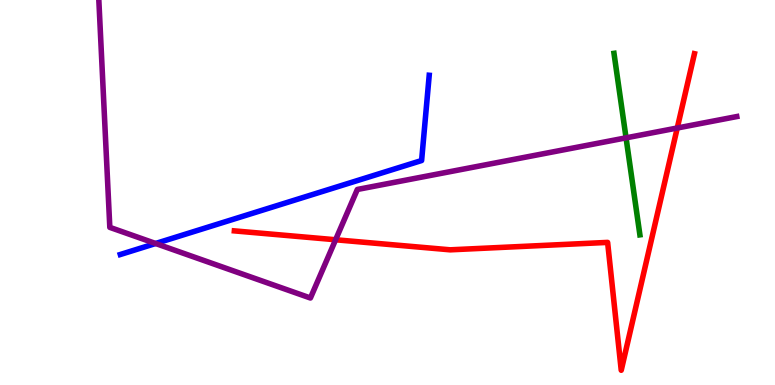[{'lines': ['blue', 'red'], 'intersections': []}, {'lines': ['green', 'red'], 'intersections': []}, {'lines': ['purple', 'red'], 'intersections': [{'x': 4.33, 'y': 3.77}, {'x': 8.74, 'y': 6.68}]}, {'lines': ['blue', 'green'], 'intersections': []}, {'lines': ['blue', 'purple'], 'intersections': [{'x': 2.01, 'y': 3.68}]}, {'lines': ['green', 'purple'], 'intersections': [{'x': 8.08, 'y': 6.42}]}]